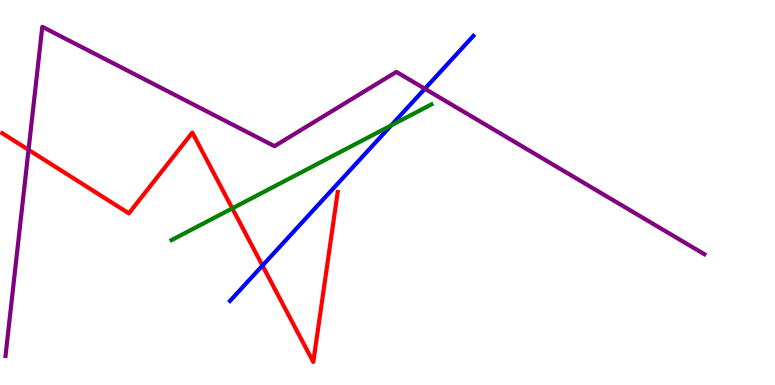[{'lines': ['blue', 'red'], 'intersections': [{'x': 3.39, 'y': 3.1}]}, {'lines': ['green', 'red'], 'intersections': [{'x': 3.0, 'y': 4.59}]}, {'lines': ['purple', 'red'], 'intersections': [{'x': 0.368, 'y': 6.11}]}, {'lines': ['blue', 'green'], 'intersections': [{'x': 5.05, 'y': 6.74}]}, {'lines': ['blue', 'purple'], 'intersections': [{'x': 5.48, 'y': 7.69}]}, {'lines': ['green', 'purple'], 'intersections': []}]